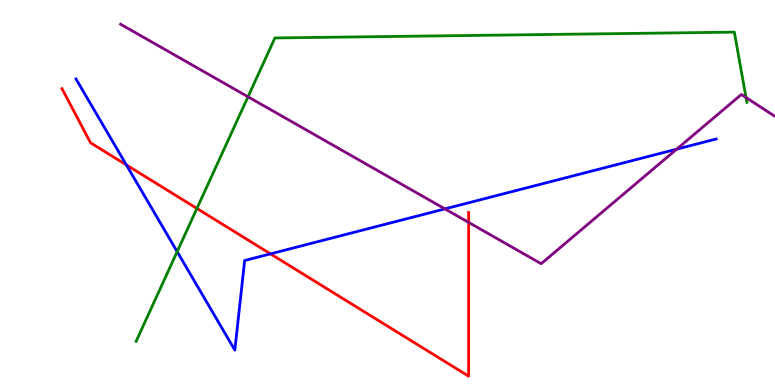[{'lines': ['blue', 'red'], 'intersections': [{'x': 1.63, 'y': 5.72}, {'x': 3.49, 'y': 3.41}]}, {'lines': ['green', 'red'], 'intersections': [{'x': 2.54, 'y': 4.59}]}, {'lines': ['purple', 'red'], 'intersections': [{'x': 6.05, 'y': 4.22}]}, {'lines': ['blue', 'green'], 'intersections': [{'x': 2.29, 'y': 3.46}]}, {'lines': ['blue', 'purple'], 'intersections': [{'x': 5.74, 'y': 4.57}, {'x': 8.73, 'y': 6.13}]}, {'lines': ['green', 'purple'], 'intersections': [{'x': 3.2, 'y': 7.49}, {'x': 9.63, 'y': 7.47}]}]